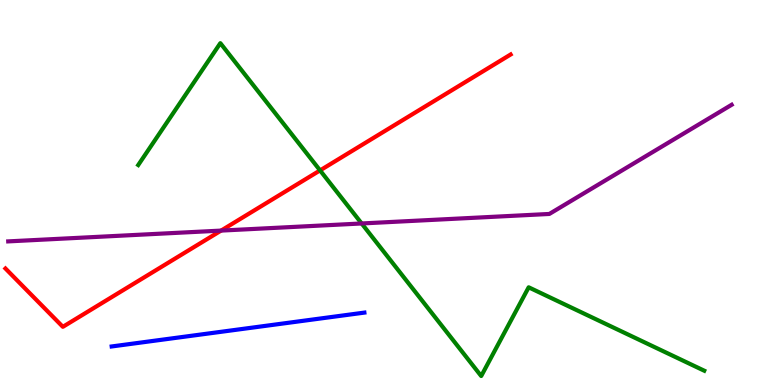[{'lines': ['blue', 'red'], 'intersections': []}, {'lines': ['green', 'red'], 'intersections': [{'x': 4.13, 'y': 5.57}]}, {'lines': ['purple', 'red'], 'intersections': [{'x': 2.85, 'y': 4.01}]}, {'lines': ['blue', 'green'], 'intersections': []}, {'lines': ['blue', 'purple'], 'intersections': []}, {'lines': ['green', 'purple'], 'intersections': [{'x': 4.67, 'y': 4.2}]}]